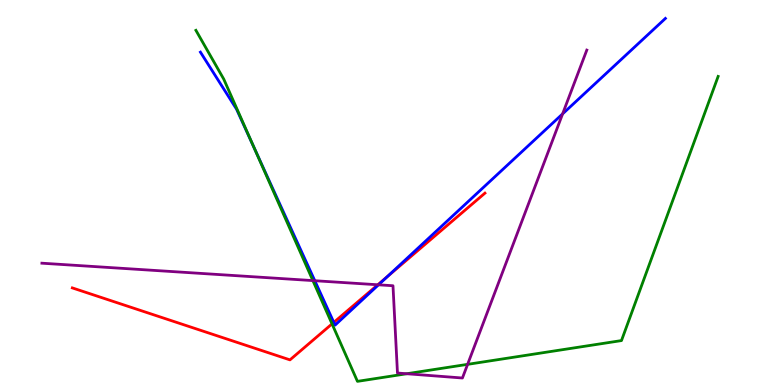[{'lines': ['blue', 'red'], 'intersections': [{'x': 4.31, 'y': 1.63}, {'x': 5.0, 'y': 2.82}]}, {'lines': ['green', 'red'], 'intersections': [{'x': 4.28, 'y': 1.59}]}, {'lines': ['purple', 'red'], 'intersections': [{'x': 4.87, 'y': 2.6}]}, {'lines': ['blue', 'green'], 'intersections': [{'x': 3.27, 'y': 6.19}]}, {'lines': ['blue', 'purple'], 'intersections': [{'x': 4.06, 'y': 2.71}, {'x': 4.88, 'y': 2.6}, {'x': 7.26, 'y': 7.04}]}, {'lines': ['green', 'purple'], 'intersections': [{'x': 4.04, 'y': 2.71}, {'x': 5.25, 'y': 0.292}, {'x': 6.03, 'y': 0.537}]}]